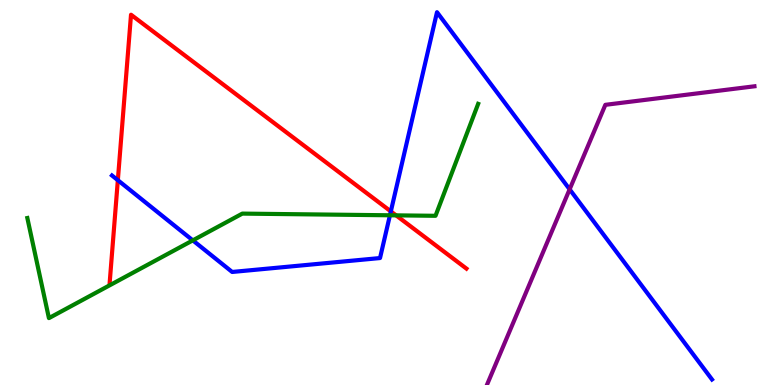[{'lines': ['blue', 'red'], 'intersections': [{'x': 1.52, 'y': 5.32}, {'x': 5.04, 'y': 4.51}]}, {'lines': ['green', 'red'], 'intersections': [{'x': 5.11, 'y': 4.41}]}, {'lines': ['purple', 'red'], 'intersections': []}, {'lines': ['blue', 'green'], 'intersections': [{'x': 2.49, 'y': 3.76}, {'x': 5.03, 'y': 4.41}]}, {'lines': ['blue', 'purple'], 'intersections': [{'x': 7.35, 'y': 5.08}]}, {'lines': ['green', 'purple'], 'intersections': []}]